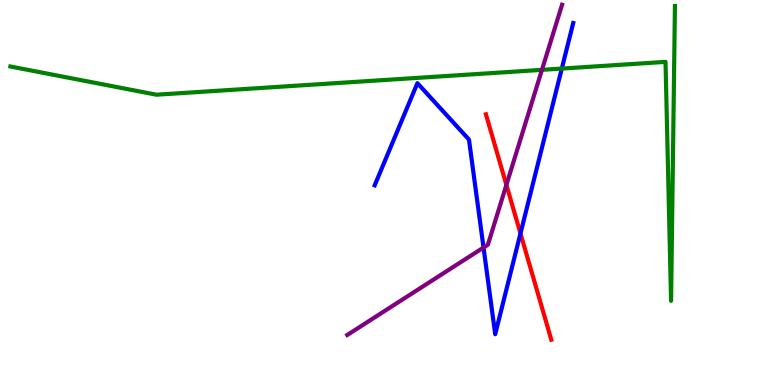[{'lines': ['blue', 'red'], 'intersections': [{'x': 6.72, 'y': 3.94}]}, {'lines': ['green', 'red'], 'intersections': []}, {'lines': ['purple', 'red'], 'intersections': [{'x': 6.53, 'y': 5.2}]}, {'lines': ['blue', 'green'], 'intersections': [{'x': 7.25, 'y': 8.22}]}, {'lines': ['blue', 'purple'], 'intersections': [{'x': 6.24, 'y': 3.57}]}, {'lines': ['green', 'purple'], 'intersections': [{'x': 6.99, 'y': 8.19}]}]